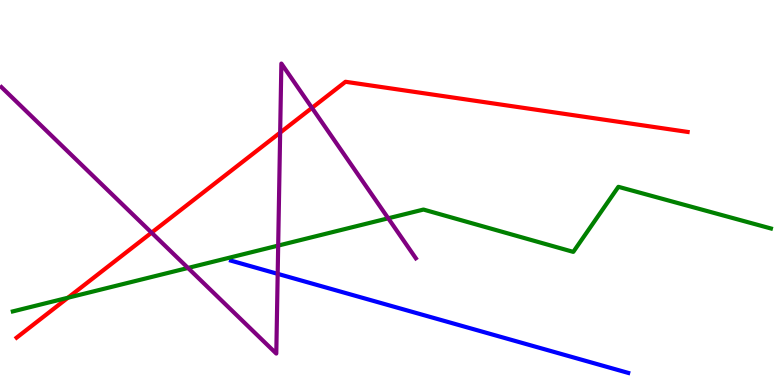[{'lines': ['blue', 'red'], 'intersections': []}, {'lines': ['green', 'red'], 'intersections': [{'x': 0.876, 'y': 2.27}]}, {'lines': ['purple', 'red'], 'intersections': [{'x': 1.96, 'y': 3.96}, {'x': 3.61, 'y': 6.56}, {'x': 4.03, 'y': 7.2}]}, {'lines': ['blue', 'green'], 'intersections': []}, {'lines': ['blue', 'purple'], 'intersections': [{'x': 3.58, 'y': 2.89}]}, {'lines': ['green', 'purple'], 'intersections': [{'x': 2.43, 'y': 3.04}, {'x': 3.59, 'y': 3.62}, {'x': 5.01, 'y': 4.33}]}]